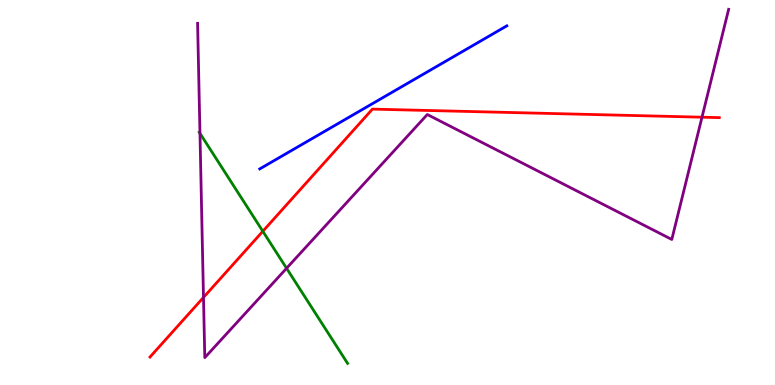[{'lines': ['blue', 'red'], 'intersections': []}, {'lines': ['green', 'red'], 'intersections': [{'x': 3.39, 'y': 3.99}]}, {'lines': ['purple', 'red'], 'intersections': [{'x': 2.63, 'y': 2.28}, {'x': 9.06, 'y': 6.96}]}, {'lines': ['blue', 'green'], 'intersections': []}, {'lines': ['blue', 'purple'], 'intersections': []}, {'lines': ['green', 'purple'], 'intersections': [{'x': 2.58, 'y': 6.54}, {'x': 3.7, 'y': 3.03}]}]